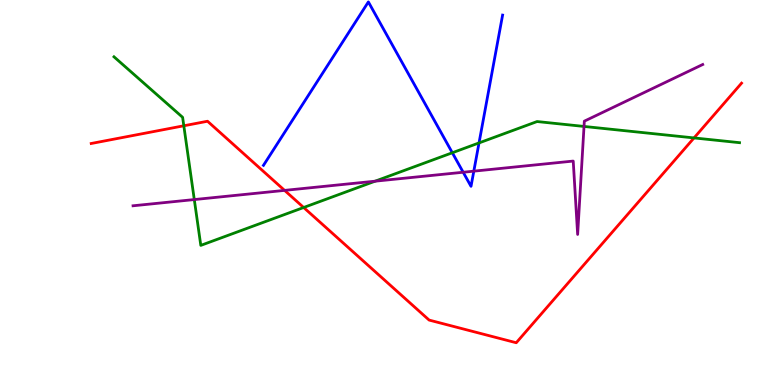[{'lines': ['blue', 'red'], 'intersections': []}, {'lines': ['green', 'red'], 'intersections': [{'x': 2.37, 'y': 6.73}, {'x': 3.92, 'y': 4.61}, {'x': 8.96, 'y': 6.42}]}, {'lines': ['purple', 'red'], 'intersections': [{'x': 3.67, 'y': 5.05}]}, {'lines': ['blue', 'green'], 'intersections': [{'x': 5.84, 'y': 6.03}, {'x': 6.18, 'y': 6.29}]}, {'lines': ['blue', 'purple'], 'intersections': [{'x': 5.98, 'y': 5.53}, {'x': 6.11, 'y': 5.55}]}, {'lines': ['green', 'purple'], 'intersections': [{'x': 2.51, 'y': 4.82}, {'x': 4.84, 'y': 5.29}, {'x': 7.54, 'y': 6.72}]}]